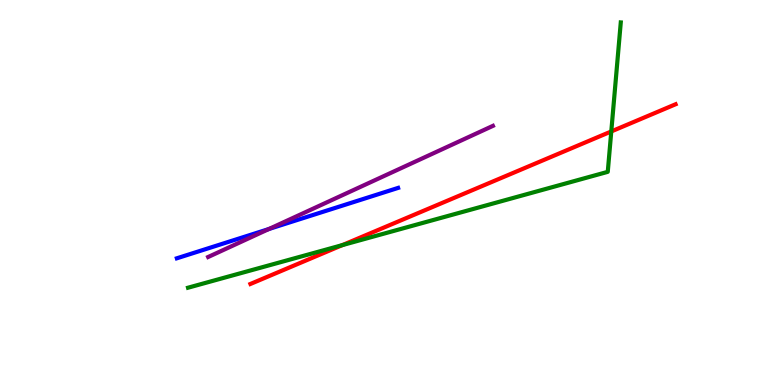[{'lines': ['blue', 'red'], 'intersections': []}, {'lines': ['green', 'red'], 'intersections': [{'x': 4.42, 'y': 3.63}, {'x': 7.89, 'y': 6.59}]}, {'lines': ['purple', 'red'], 'intersections': []}, {'lines': ['blue', 'green'], 'intersections': []}, {'lines': ['blue', 'purple'], 'intersections': [{'x': 3.47, 'y': 4.05}]}, {'lines': ['green', 'purple'], 'intersections': []}]